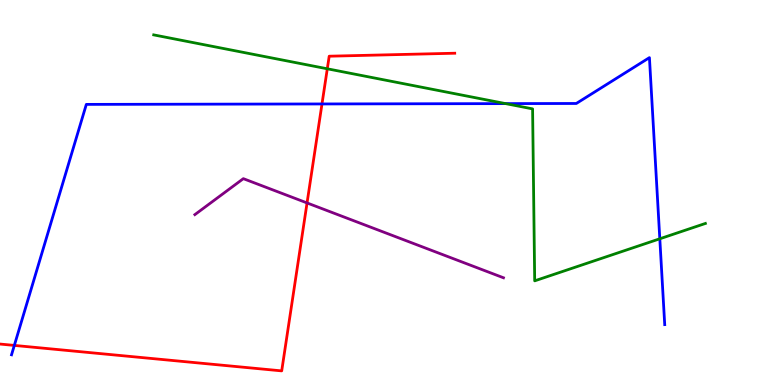[{'lines': ['blue', 'red'], 'intersections': [{'x': 0.185, 'y': 1.03}, {'x': 4.15, 'y': 7.3}]}, {'lines': ['green', 'red'], 'intersections': [{'x': 4.22, 'y': 8.21}]}, {'lines': ['purple', 'red'], 'intersections': [{'x': 3.96, 'y': 4.73}]}, {'lines': ['blue', 'green'], 'intersections': [{'x': 6.52, 'y': 7.31}, {'x': 8.51, 'y': 3.8}]}, {'lines': ['blue', 'purple'], 'intersections': []}, {'lines': ['green', 'purple'], 'intersections': []}]